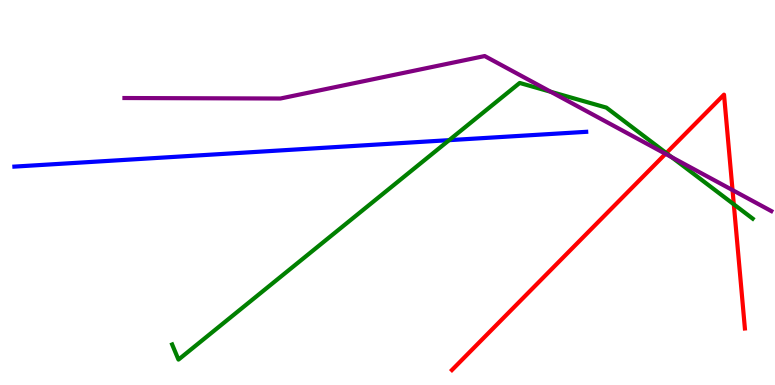[{'lines': ['blue', 'red'], 'intersections': []}, {'lines': ['green', 'red'], 'intersections': [{'x': 8.6, 'y': 6.02}, {'x': 9.47, 'y': 4.69}]}, {'lines': ['purple', 'red'], 'intersections': [{'x': 8.59, 'y': 6.0}, {'x': 9.45, 'y': 5.06}]}, {'lines': ['blue', 'green'], 'intersections': [{'x': 5.8, 'y': 6.36}]}, {'lines': ['blue', 'purple'], 'intersections': []}, {'lines': ['green', 'purple'], 'intersections': [{'x': 7.11, 'y': 7.62}, {'x': 8.67, 'y': 5.92}]}]